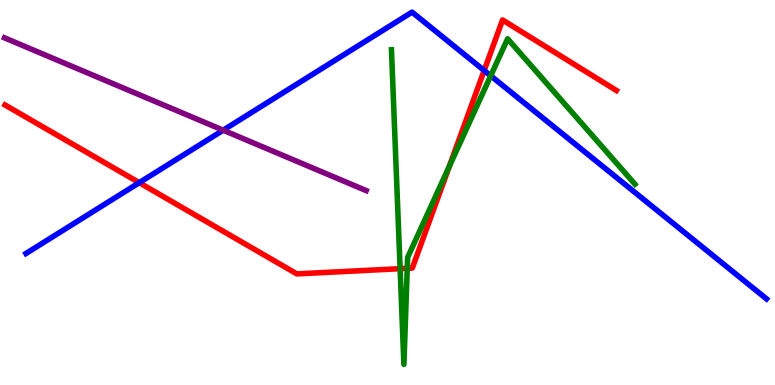[{'lines': ['blue', 'red'], 'intersections': [{'x': 1.8, 'y': 5.26}, {'x': 6.25, 'y': 8.17}]}, {'lines': ['green', 'red'], 'intersections': [{'x': 5.16, 'y': 3.02}, {'x': 5.25, 'y': 3.03}, {'x': 5.8, 'y': 5.68}]}, {'lines': ['purple', 'red'], 'intersections': []}, {'lines': ['blue', 'green'], 'intersections': [{'x': 6.33, 'y': 8.03}]}, {'lines': ['blue', 'purple'], 'intersections': [{'x': 2.88, 'y': 6.62}]}, {'lines': ['green', 'purple'], 'intersections': []}]